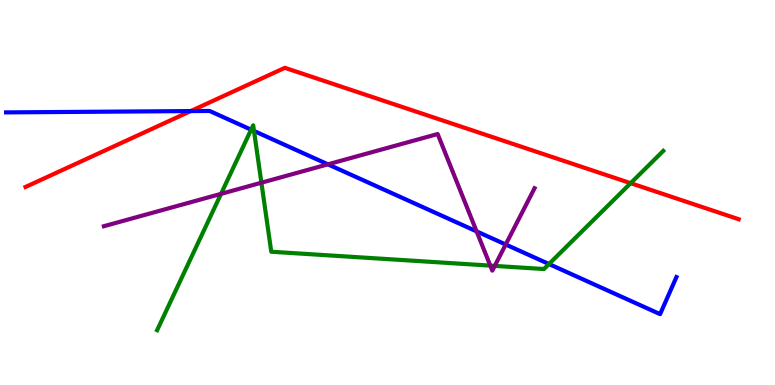[{'lines': ['blue', 'red'], 'intersections': [{'x': 2.46, 'y': 7.11}]}, {'lines': ['green', 'red'], 'intersections': [{'x': 8.14, 'y': 5.24}]}, {'lines': ['purple', 'red'], 'intersections': []}, {'lines': ['blue', 'green'], 'intersections': [{'x': 3.24, 'y': 6.63}, {'x': 3.28, 'y': 6.6}, {'x': 7.08, 'y': 3.14}]}, {'lines': ['blue', 'purple'], 'intersections': [{'x': 4.23, 'y': 5.73}, {'x': 6.15, 'y': 3.99}, {'x': 6.53, 'y': 3.65}]}, {'lines': ['green', 'purple'], 'intersections': [{'x': 2.85, 'y': 4.96}, {'x': 3.37, 'y': 5.25}, {'x': 6.33, 'y': 3.1}, {'x': 6.38, 'y': 3.09}]}]